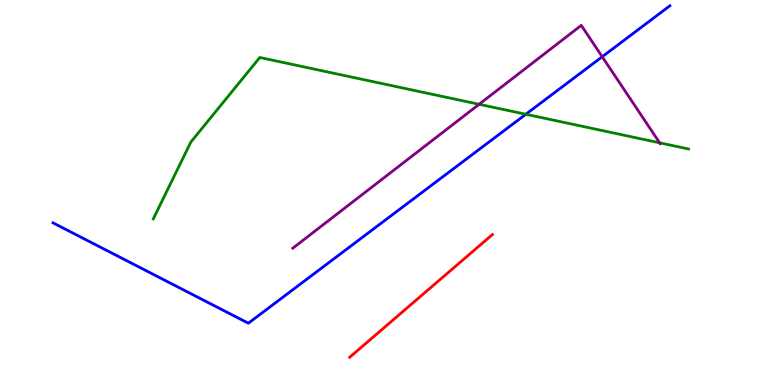[{'lines': ['blue', 'red'], 'intersections': []}, {'lines': ['green', 'red'], 'intersections': []}, {'lines': ['purple', 'red'], 'intersections': []}, {'lines': ['blue', 'green'], 'intersections': [{'x': 6.78, 'y': 7.03}]}, {'lines': ['blue', 'purple'], 'intersections': [{'x': 7.77, 'y': 8.53}]}, {'lines': ['green', 'purple'], 'intersections': [{'x': 6.18, 'y': 7.29}, {'x': 8.51, 'y': 6.29}]}]